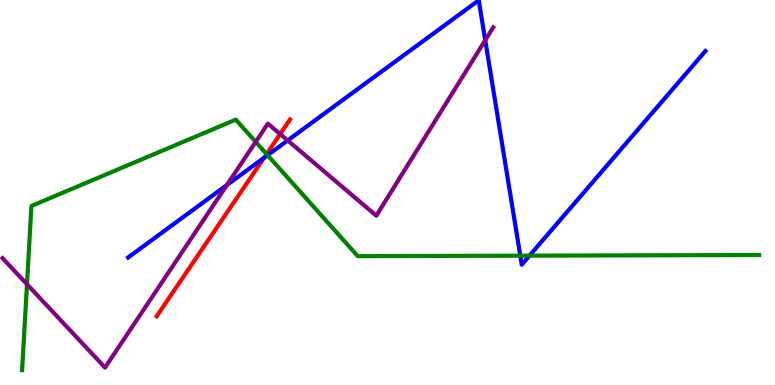[{'lines': ['blue', 'red'], 'intersections': [{'x': 3.41, 'y': 5.9}]}, {'lines': ['green', 'red'], 'intersections': [{'x': 3.44, 'y': 6.0}]}, {'lines': ['purple', 'red'], 'intersections': [{'x': 3.61, 'y': 6.52}]}, {'lines': ['blue', 'green'], 'intersections': [{'x': 3.45, 'y': 5.97}, {'x': 6.71, 'y': 3.36}, {'x': 6.83, 'y': 3.36}]}, {'lines': ['blue', 'purple'], 'intersections': [{'x': 2.93, 'y': 5.19}, {'x': 3.71, 'y': 6.35}, {'x': 6.26, 'y': 8.96}]}, {'lines': ['green', 'purple'], 'intersections': [{'x': 0.348, 'y': 2.62}, {'x': 3.3, 'y': 6.32}]}]